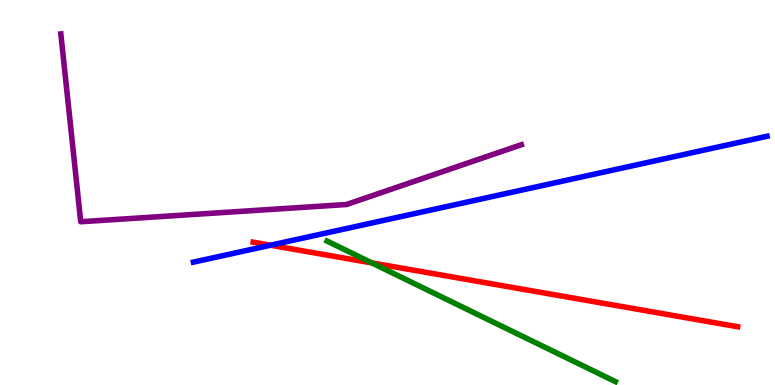[{'lines': ['blue', 'red'], 'intersections': [{'x': 3.49, 'y': 3.63}]}, {'lines': ['green', 'red'], 'intersections': [{'x': 4.8, 'y': 3.17}]}, {'lines': ['purple', 'red'], 'intersections': []}, {'lines': ['blue', 'green'], 'intersections': []}, {'lines': ['blue', 'purple'], 'intersections': []}, {'lines': ['green', 'purple'], 'intersections': []}]